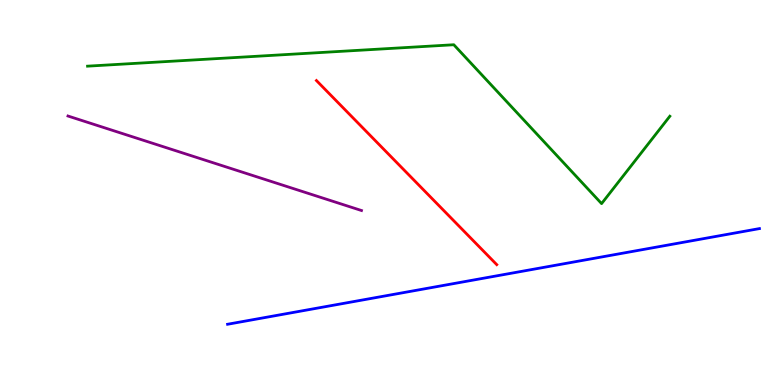[{'lines': ['blue', 'red'], 'intersections': []}, {'lines': ['green', 'red'], 'intersections': []}, {'lines': ['purple', 'red'], 'intersections': []}, {'lines': ['blue', 'green'], 'intersections': []}, {'lines': ['blue', 'purple'], 'intersections': []}, {'lines': ['green', 'purple'], 'intersections': []}]